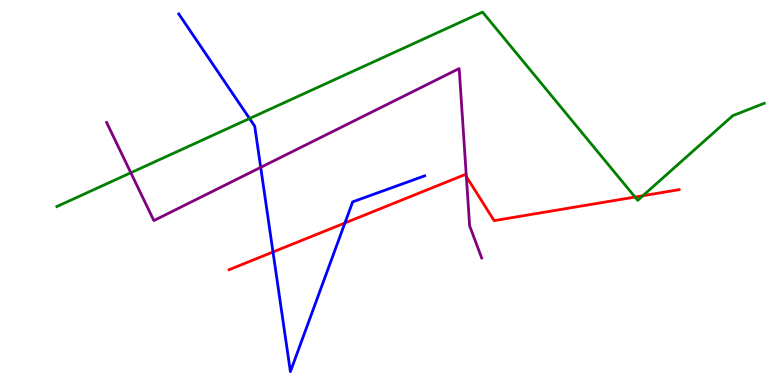[{'lines': ['blue', 'red'], 'intersections': [{'x': 3.52, 'y': 3.45}, {'x': 4.45, 'y': 4.21}]}, {'lines': ['green', 'red'], 'intersections': [{'x': 8.19, 'y': 4.88}, {'x': 8.3, 'y': 4.92}]}, {'lines': ['purple', 'red'], 'intersections': [{'x': 6.02, 'y': 5.41}]}, {'lines': ['blue', 'green'], 'intersections': [{'x': 3.22, 'y': 6.92}]}, {'lines': ['blue', 'purple'], 'intersections': [{'x': 3.36, 'y': 5.65}]}, {'lines': ['green', 'purple'], 'intersections': [{'x': 1.69, 'y': 5.51}]}]